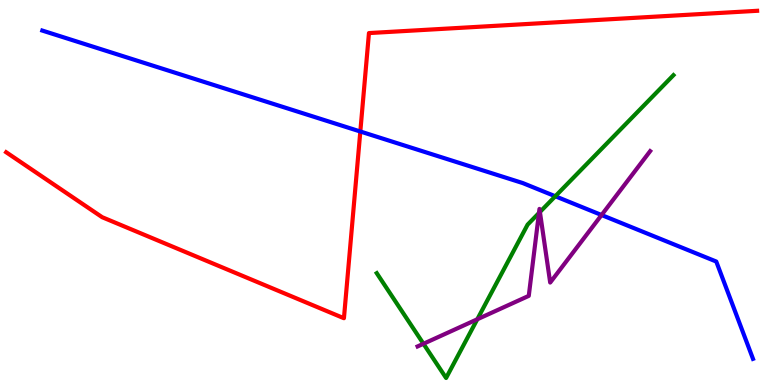[{'lines': ['blue', 'red'], 'intersections': [{'x': 4.65, 'y': 6.58}]}, {'lines': ['green', 'red'], 'intersections': []}, {'lines': ['purple', 'red'], 'intersections': []}, {'lines': ['blue', 'green'], 'intersections': [{'x': 7.17, 'y': 4.9}]}, {'lines': ['blue', 'purple'], 'intersections': [{'x': 7.76, 'y': 4.41}]}, {'lines': ['green', 'purple'], 'intersections': [{'x': 5.46, 'y': 1.07}, {'x': 6.16, 'y': 1.71}, {'x': 6.95, 'y': 4.47}, {'x': 6.97, 'y': 4.49}]}]